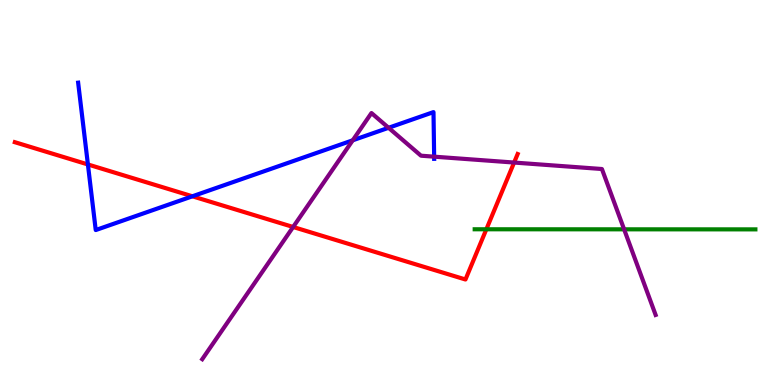[{'lines': ['blue', 'red'], 'intersections': [{'x': 1.13, 'y': 5.73}, {'x': 2.48, 'y': 4.9}]}, {'lines': ['green', 'red'], 'intersections': [{'x': 6.28, 'y': 4.04}]}, {'lines': ['purple', 'red'], 'intersections': [{'x': 3.78, 'y': 4.1}, {'x': 6.63, 'y': 5.78}]}, {'lines': ['blue', 'green'], 'intersections': []}, {'lines': ['blue', 'purple'], 'intersections': [{'x': 4.55, 'y': 6.36}, {'x': 5.01, 'y': 6.68}, {'x': 5.6, 'y': 5.93}]}, {'lines': ['green', 'purple'], 'intersections': [{'x': 8.05, 'y': 4.04}]}]